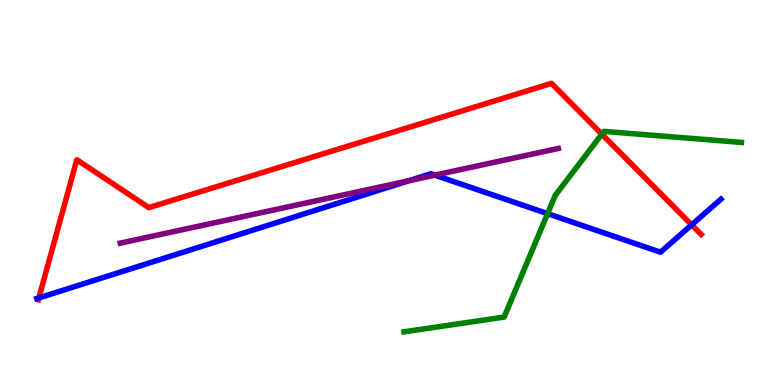[{'lines': ['blue', 'red'], 'intersections': [{'x': 0.501, 'y': 2.26}, {'x': 8.92, 'y': 4.16}]}, {'lines': ['green', 'red'], 'intersections': [{'x': 7.77, 'y': 6.51}]}, {'lines': ['purple', 'red'], 'intersections': []}, {'lines': ['blue', 'green'], 'intersections': [{'x': 7.07, 'y': 4.45}]}, {'lines': ['blue', 'purple'], 'intersections': [{'x': 5.27, 'y': 5.3}, {'x': 5.61, 'y': 5.45}]}, {'lines': ['green', 'purple'], 'intersections': []}]